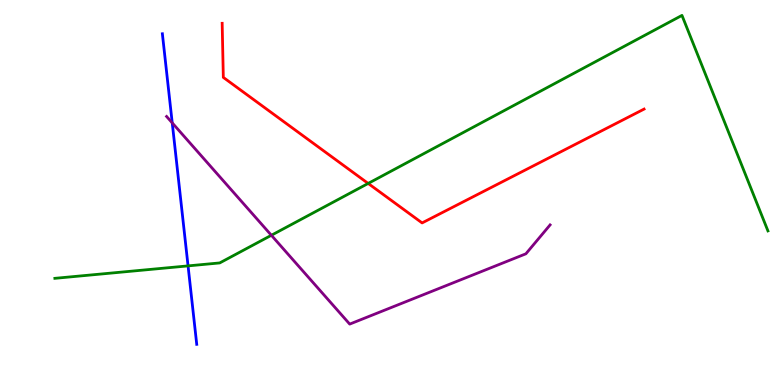[{'lines': ['blue', 'red'], 'intersections': []}, {'lines': ['green', 'red'], 'intersections': [{'x': 4.75, 'y': 5.24}]}, {'lines': ['purple', 'red'], 'intersections': []}, {'lines': ['blue', 'green'], 'intersections': [{'x': 2.43, 'y': 3.09}]}, {'lines': ['blue', 'purple'], 'intersections': [{'x': 2.22, 'y': 6.81}]}, {'lines': ['green', 'purple'], 'intersections': [{'x': 3.5, 'y': 3.89}]}]